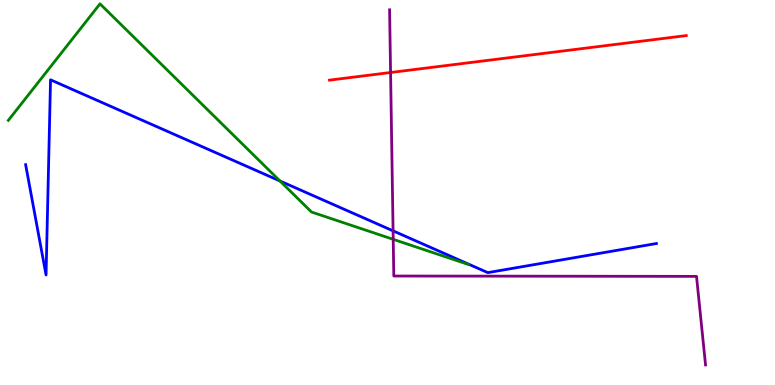[{'lines': ['blue', 'red'], 'intersections': []}, {'lines': ['green', 'red'], 'intersections': []}, {'lines': ['purple', 'red'], 'intersections': [{'x': 5.04, 'y': 8.12}]}, {'lines': ['blue', 'green'], 'intersections': [{'x': 3.61, 'y': 5.3}]}, {'lines': ['blue', 'purple'], 'intersections': [{'x': 5.07, 'y': 4.0}]}, {'lines': ['green', 'purple'], 'intersections': [{'x': 5.07, 'y': 3.78}]}]